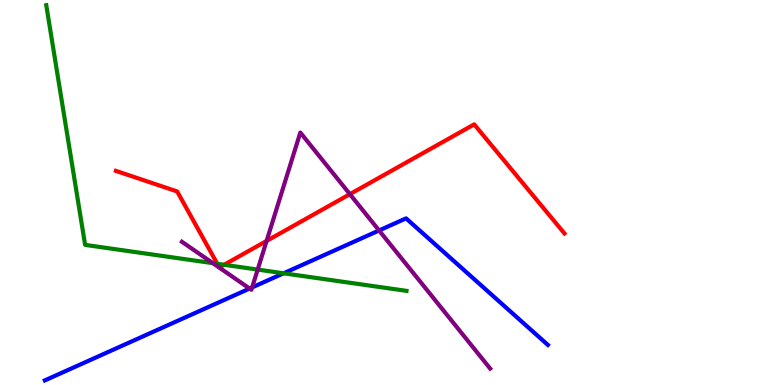[{'lines': ['blue', 'red'], 'intersections': []}, {'lines': ['green', 'red'], 'intersections': [{'x': 2.8, 'y': 3.15}, {'x': 2.89, 'y': 3.12}]}, {'lines': ['purple', 'red'], 'intersections': [{'x': 3.44, 'y': 3.74}, {'x': 4.51, 'y': 4.96}]}, {'lines': ['blue', 'green'], 'intersections': [{'x': 3.66, 'y': 2.9}]}, {'lines': ['blue', 'purple'], 'intersections': [{'x': 3.22, 'y': 2.51}, {'x': 3.25, 'y': 2.53}, {'x': 4.89, 'y': 4.01}]}, {'lines': ['green', 'purple'], 'intersections': [{'x': 2.75, 'y': 3.16}, {'x': 3.32, 'y': 3.0}]}]